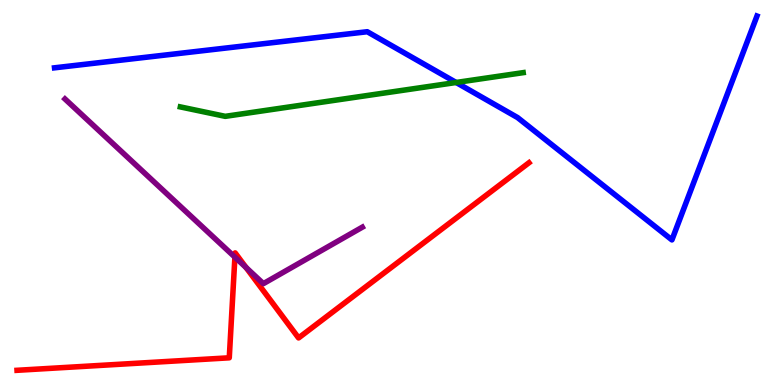[{'lines': ['blue', 'red'], 'intersections': []}, {'lines': ['green', 'red'], 'intersections': []}, {'lines': ['purple', 'red'], 'intersections': [{'x': 3.03, 'y': 3.32}, {'x': 3.18, 'y': 3.05}]}, {'lines': ['blue', 'green'], 'intersections': [{'x': 5.89, 'y': 7.86}]}, {'lines': ['blue', 'purple'], 'intersections': []}, {'lines': ['green', 'purple'], 'intersections': []}]